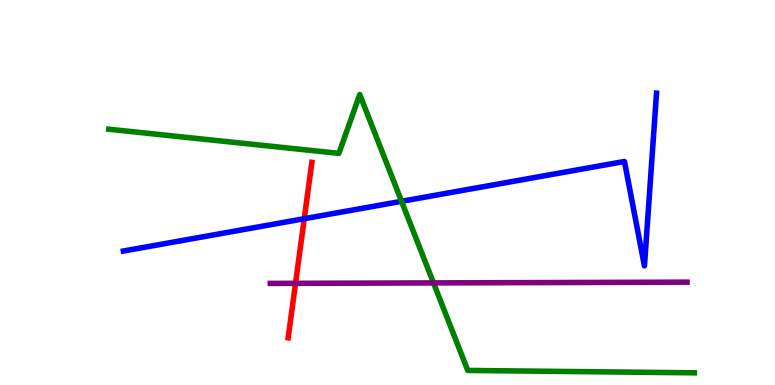[{'lines': ['blue', 'red'], 'intersections': [{'x': 3.93, 'y': 4.32}]}, {'lines': ['green', 'red'], 'intersections': []}, {'lines': ['purple', 'red'], 'intersections': [{'x': 3.81, 'y': 2.64}]}, {'lines': ['blue', 'green'], 'intersections': [{'x': 5.18, 'y': 4.77}]}, {'lines': ['blue', 'purple'], 'intersections': []}, {'lines': ['green', 'purple'], 'intersections': [{'x': 5.59, 'y': 2.65}]}]